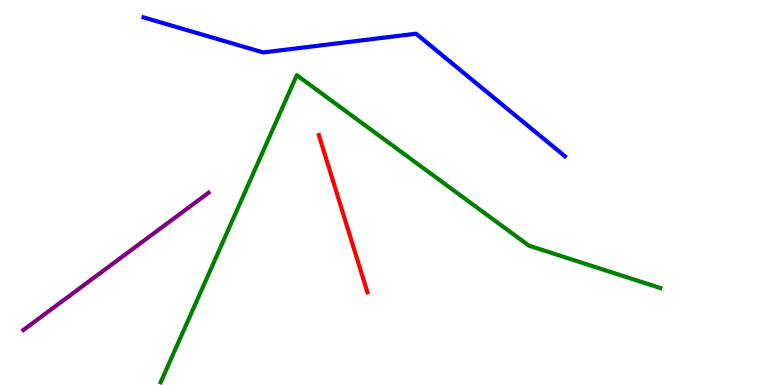[{'lines': ['blue', 'red'], 'intersections': []}, {'lines': ['green', 'red'], 'intersections': []}, {'lines': ['purple', 'red'], 'intersections': []}, {'lines': ['blue', 'green'], 'intersections': []}, {'lines': ['blue', 'purple'], 'intersections': []}, {'lines': ['green', 'purple'], 'intersections': []}]